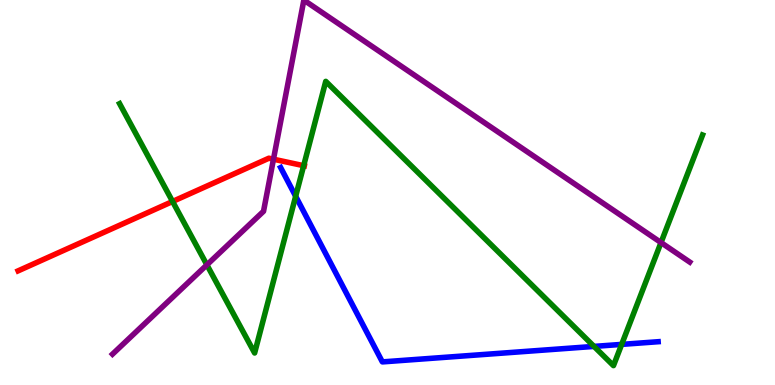[{'lines': ['blue', 'red'], 'intersections': []}, {'lines': ['green', 'red'], 'intersections': [{'x': 2.23, 'y': 4.77}, {'x': 3.92, 'y': 5.7}]}, {'lines': ['purple', 'red'], 'intersections': [{'x': 3.53, 'y': 5.86}]}, {'lines': ['blue', 'green'], 'intersections': [{'x': 3.81, 'y': 4.9}, {'x': 7.66, 'y': 1.0}, {'x': 8.02, 'y': 1.05}]}, {'lines': ['blue', 'purple'], 'intersections': []}, {'lines': ['green', 'purple'], 'intersections': [{'x': 2.67, 'y': 3.12}, {'x': 8.53, 'y': 3.7}]}]